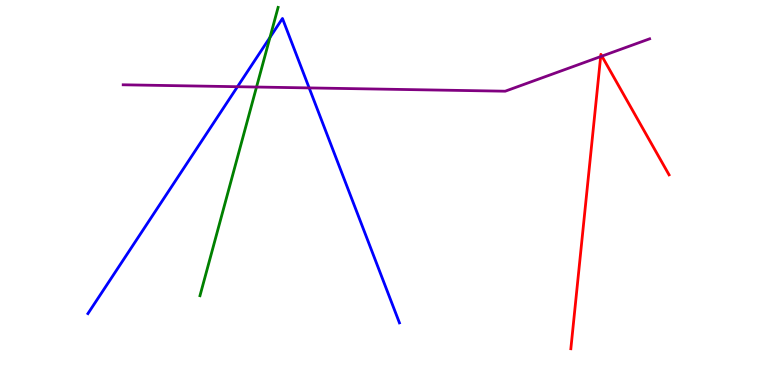[{'lines': ['blue', 'red'], 'intersections': []}, {'lines': ['green', 'red'], 'intersections': []}, {'lines': ['purple', 'red'], 'intersections': [{'x': 7.75, 'y': 8.53}, {'x': 7.77, 'y': 8.54}]}, {'lines': ['blue', 'green'], 'intersections': [{'x': 3.48, 'y': 9.03}]}, {'lines': ['blue', 'purple'], 'intersections': [{'x': 3.06, 'y': 7.75}, {'x': 3.99, 'y': 7.72}]}, {'lines': ['green', 'purple'], 'intersections': [{'x': 3.31, 'y': 7.74}]}]